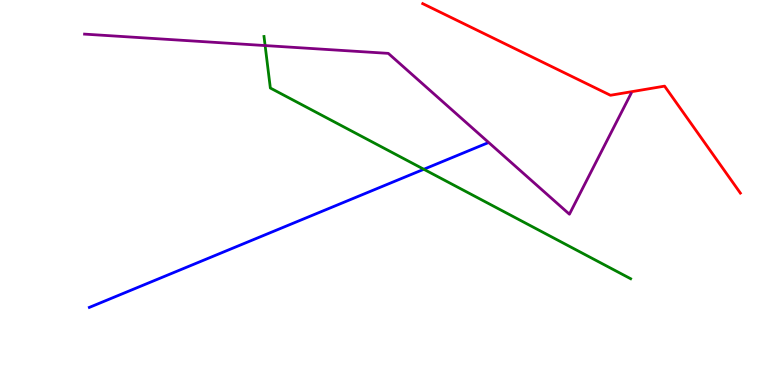[{'lines': ['blue', 'red'], 'intersections': []}, {'lines': ['green', 'red'], 'intersections': []}, {'lines': ['purple', 'red'], 'intersections': []}, {'lines': ['blue', 'green'], 'intersections': [{'x': 5.47, 'y': 5.6}]}, {'lines': ['blue', 'purple'], 'intersections': []}, {'lines': ['green', 'purple'], 'intersections': [{'x': 3.42, 'y': 8.82}]}]